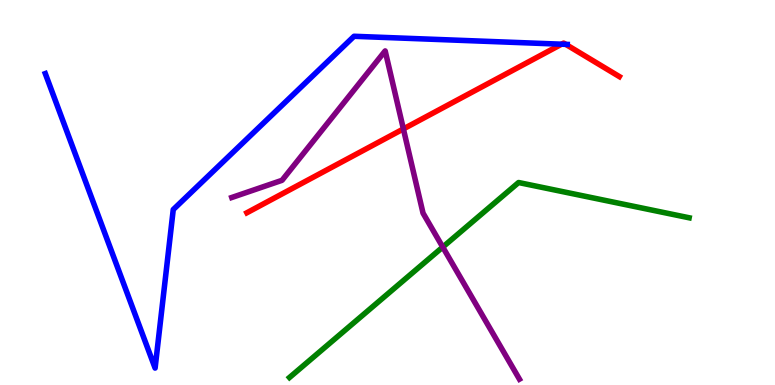[{'lines': ['blue', 'red'], 'intersections': [{'x': 7.25, 'y': 8.85}, {'x': 7.3, 'y': 8.85}]}, {'lines': ['green', 'red'], 'intersections': []}, {'lines': ['purple', 'red'], 'intersections': [{'x': 5.2, 'y': 6.65}]}, {'lines': ['blue', 'green'], 'intersections': []}, {'lines': ['blue', 'purple'], 'intersections': []}, {'lines': ['green', 'purple'], 'intersections': [{'x': 5.71, 'y': 3.58}]}]